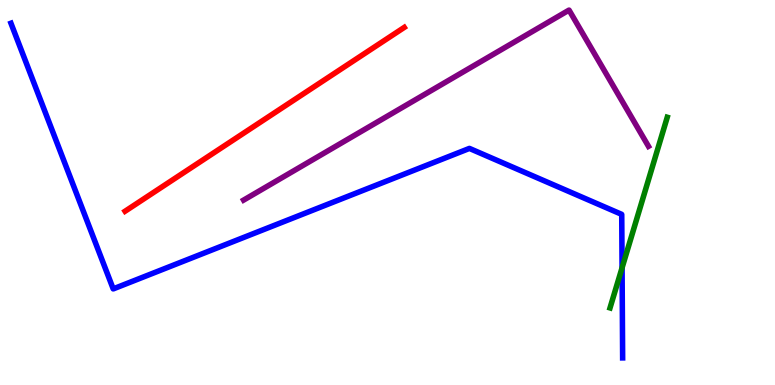[{'lines': ['blue', 'red'], 'intersections': []}, {'lines': ['green', 'red'], 'intersections': []}, {'lines': ['purple', 'red'], 'intersections': []}, {'lines': ['blue', 'green'], 'intersections': [{'x': 8.03, 'y': 3.04}]}, {'lines': ['blue', 'purple'], 'intersections': []}, {'lines': ['green', 'purple'], 'intersections': []}]